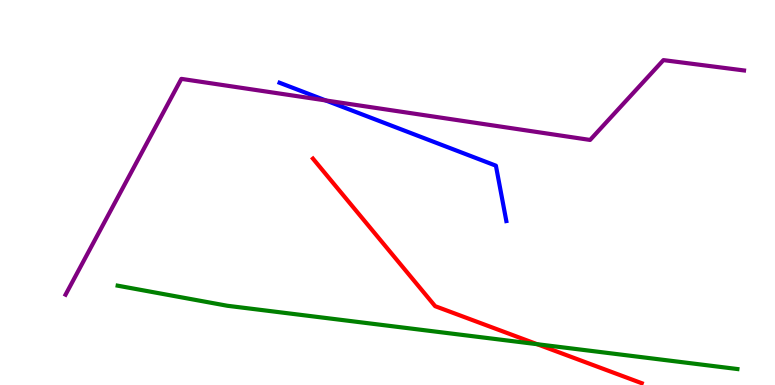[{'lines': ['blue', 'red'], 'intersections': []}, {'lines': ['green', 'red'], 'intersections': [{'x': 6.93, 'y': 1.06}]}, {'lines': ['purple', 'red'], 'intersections': []}, {'lines': ['blue', 'green'], 'intersections': []}, {'lines': ['blue', 'purple'], 'intersections': [{'x': 4.2, 'y': 7.39}]}, {'lines': ['green', 'purple'], 'intersections': []}]